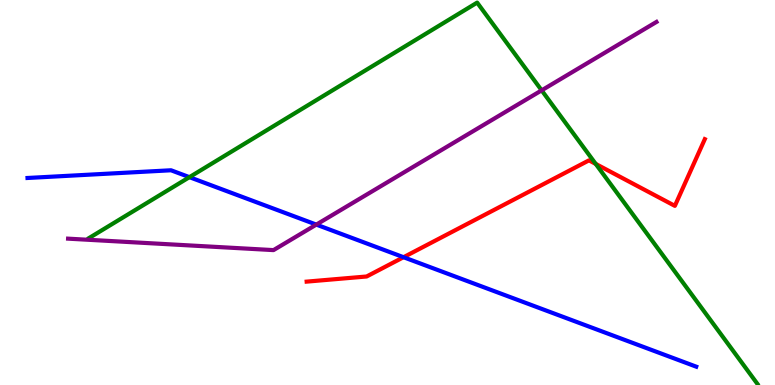[{'lines': ['blue', 'red'], 'intersections': [{'x': 5.21, 'y': 3.32}]}, {'lines': ['green', 'red'], 'intersections': [{'x': 7.69, 'y': 5.74}]}, {'lines': ['purple', 'red'], 'intersections': []}, {'lines': ['blue', 'green'], 'intersections': [{'x': 2.44, 'y': 5.4}]}, {'lines': ['blue', 'purple'], 'intersections': [{'x': 4.08, 'y': 4.17}]}, {'lines': ['green', 'purple'], 'intersections': [{'x': 6.99, 'y': 7.65}]}]